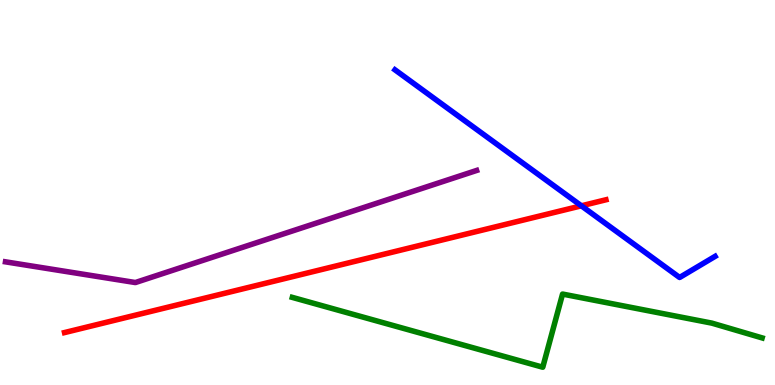[{'lines': ['blue', 'red'], 'intersections': [{'x': 7.5, 'y': 4.65}]}, {'lines': ['green', 'red'], 'intersections': []}, {'lines': ['purple', 'red'], 'intersections': []}, {'lines': ['blue', 'green'], 'intersections': []}, {'lines': ['blue', 'purple'], 'intersections': []}, {'lines': ['green', 'purple'], 'intersections': []}]